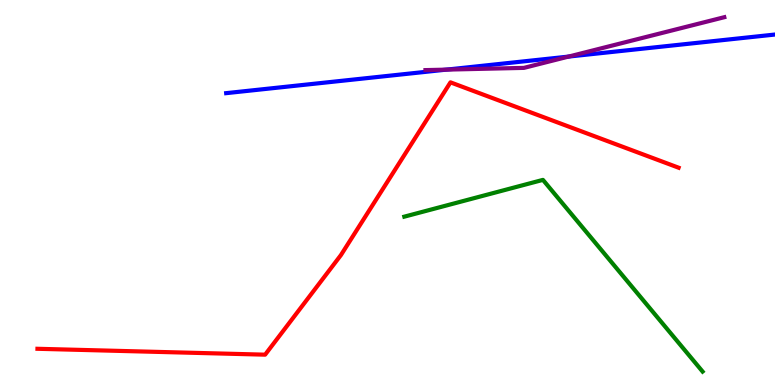[{'lines': ['blue', 'red'], 'intersections': []}, {'lines': ['green', 'red'], 'intersections': []}, {'lines': ['purple', 'red'], 'intersections': []}, {'lines': ['blue', 'green'], 'intersections': []}, {'lines': ['blue', 'purple'], 'intersections': [{'x': 5.76, 'y': 8.19}, {'x': 7.34, 'y': 8.53}]}, {'lines': ['green', 'purple'], 'intersections': []}]